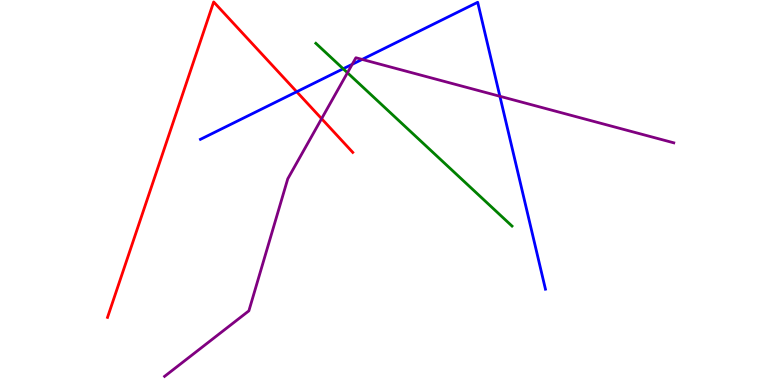[{'lines': ['blue', 'red'], 'intersections': [{'x': 3.83, 'y': 7.62}]}, {'lines': ['green', 'red'], 'intersections': []}, {'lines': ['purple', 'red'], 'intersections': [{'x': 4.15, 'y': 6.92}]}, {'lines': ['blue', 'green'], 'intersections': [{'x': 4.43, 'y': 8.21}]}, {'lines': ['blue', 'purple'], 'intersections': [{'x': 4.54, 'y': 8.33}, {'x': 4.67, 'y': 8.46}, {'x': 6.45, 'y': 7.5}]}, {'lines': ['green', 'purple'], 'intersections': [{'x': 4.48, 'y': 8.11}]}]